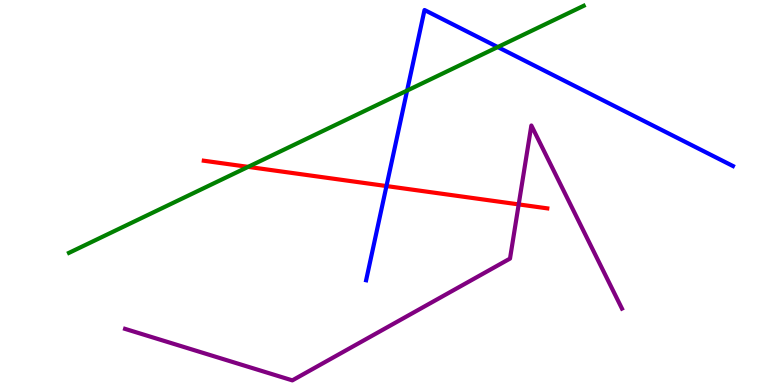[{'lines': ['blue', 'red'], 'intersections': [{'x': 4.99, 'y': 5.17}]}, {'lines': ['green', 'red'], 'intersections': [{'x': 3.2, 'y': 5.67}]}, {'lines': ['purple', 'red'], 'intersections': [{'x': 6.69, 'y': 4.69}]}, {'lines': ['blue', 'green'], 'intersections': [{'x': 5.25, 'y': 7.65}, {'x': 6.42, 'y': 8.78}]}, {'lines': ['blue', 'purple'], 'intersections': []}, {'lines': ['green', 'purple'], 'intersections': []}]